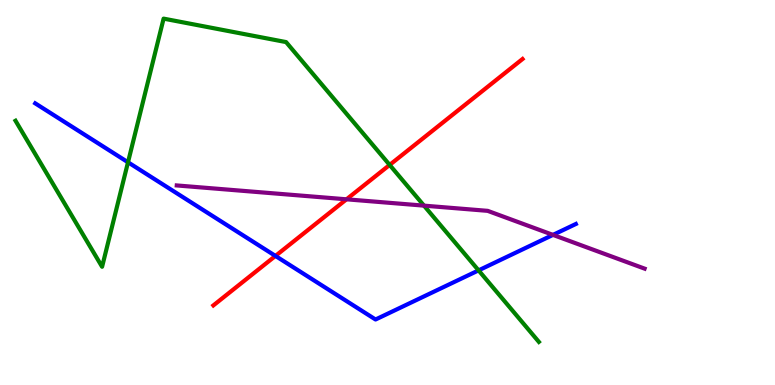[{'lines': ['blue', 'red'], 'intersections': [{'x': 3.55, 'y': 3.35}]}, {'lines': ['green', 'red'], 'intersections': [{'x': 5.03, 'y': 5.72}]}, {'lines': ['purple', 'red'], 'intersections': [{'x': 4.47, 'y': 4.82}]}, {'lines': ['blue', 'green'], 'intersections': [{'x': 1.65, 'y': 5.79}, {'x': 6.18, 'y': 2.98}]}, {'lines': ['blue', 'purple'], 'intersections': [{'x': 7.14, 'y': 3.9}]}, {'lines': ['green', 'purple'], 'intersections': [{'x': 5.47, 'y': 4.66}]}]